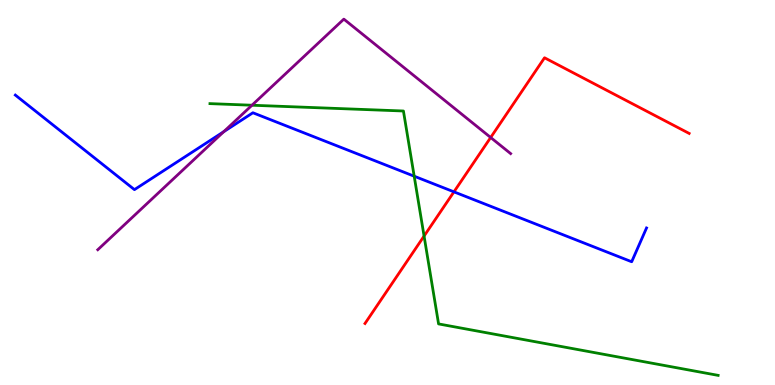[{'lines': ['blue', 'red'], 'intersections': [{'x': 5.86, 'y': 5.02}]}, {'lines': ['green', 'red'], 'intersections': [{'x': 5.47, 'y': 3.87}]}, {'lines': ['purple', 'red'], 'intersections': [{'x': 6.33, 'y': 6.43}]}, {'lines': ['blue', 'green'], 'intersections': [{'x': 5.34, 'y': 5.42}]}, {'lines': ['blue', 'purple'], 'intersections': [{'x': 2.89, 'y': 6.58}]}, {'lines': ['green', 'purple'], 'intersections': [{'x': 3.25, 'y': 7.27}]}]